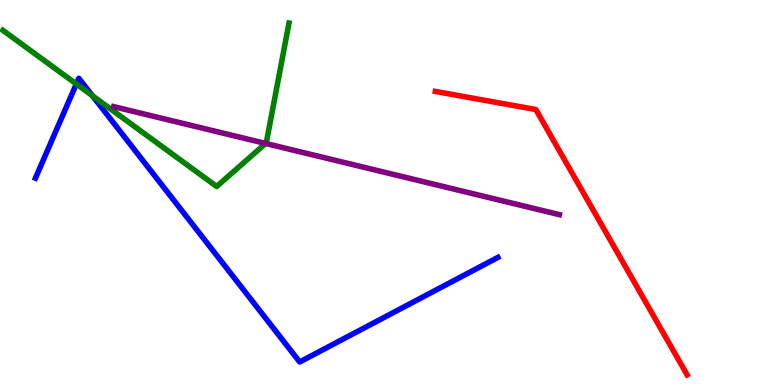[{'lines': ['blue', 'red'], 'intersections': []}, {'lines': ['green', 'red'], 'intersections': []}, {'lines': ['purple', 'red'], 'intersections': []}, {'lines': ['blue', 'green'], 'intersections': [{'x': 0.985, 'y': 7.82}, {'x': 1.19, 'y': 7.52}]}, {'lines': ['blue', 'purple'], 'intersections': []}, {'lines': ['green', 'purple'], 'intersections': [{'x': 3.43, 'y': 6.27}]}]